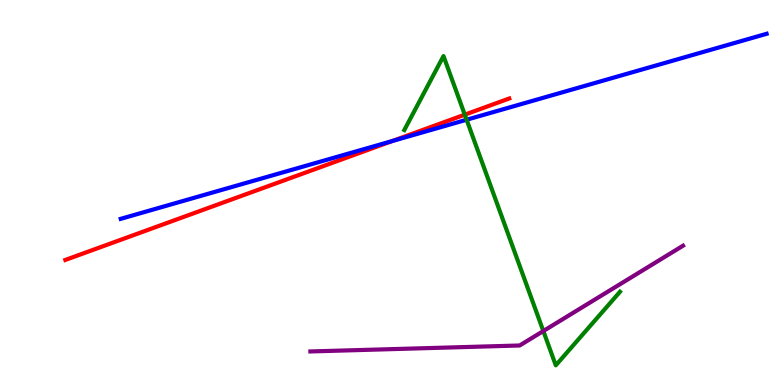[{'lines': ['blue', 'red'], 'intersections': [{'x': 5.06, 'y': 6.34}]}, {'lines': ['green', 'red'], 'intersections': [{'x': 6.0, 'y': 7.02}]}, {'lines': ['purple', 'red'], 'intersections': []}, {'lines': ['blue', 'green'], 'intersections': [{'x': 6.02, 'y': 6.89}]}, {'lines': ['blue', 'purple'], 'intersections': []}, {'lines': ['green', 'purple'], 'intersections': [{'x': 7.01, 'y': 1.4}]}]